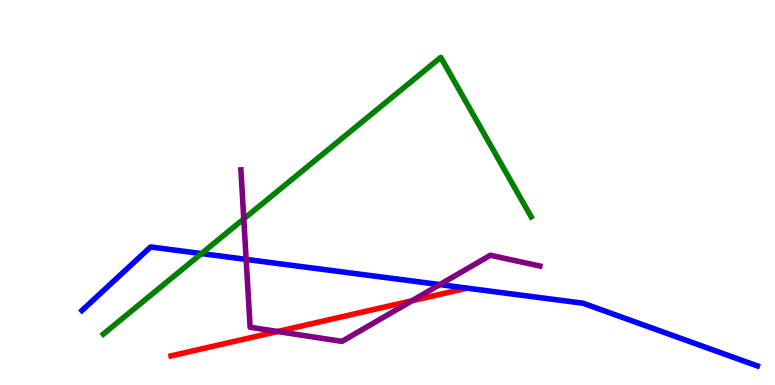[{'lines': ['blue', 'red'], 'intersections': []}, {'lines': ['green', 'red'], 'intersections': []}, {'lines': ['purple', 'red'], 'intersections': [{'x': 3.58, 'y': 1.39}, {'x': 5.32, 'y': 2.19}]}, {'lines': ['blue', 'green'], 'intersections': [{'x': 2.6, 'y': 3.41}]}, {'lines': ['blue', 'purple'], 'intersections': [{'x': 3.18, 'y': 3.26}, {'x': 5.68, 'y': 2.61}]}, {'lines': ['green', 'purple'], 'intersections': [{'x': 3.15, 'y': 4.31}]}]